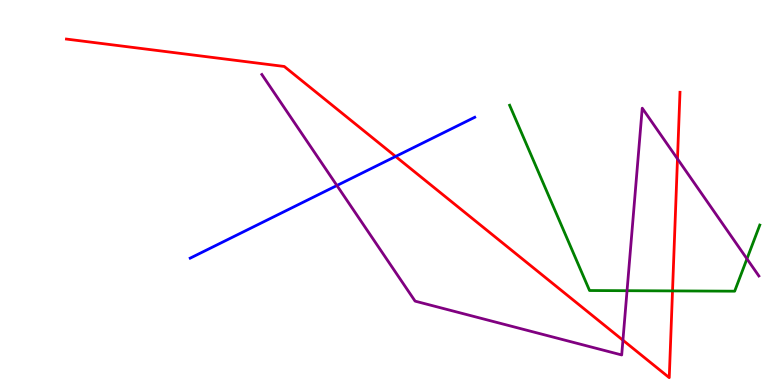[{'lines': ['blue', 'red'], 'intersections': [{'x': 5.1, 'y': 5.94}]}, {'lines': ['green', 'red'], 'intersections': [{'x': 8.68, 'y': 2.44}]}, {'lines': ['purple', 'red'], 'intersections': [{'x': 8.04, 'y': 1.16}, {'x': 8.74, 'y': 5.87}]}, {'lines': ['blue', 'green'], 'intersections': []}, {'lines': ['blue', 'purple'], 'intersections': [{'x': 4.35, 'y': 5.18}]}, {'lines': ['green', 'purple'], 'intersections': [{'x': 8.09, 'y': 2.45}, {'x': 9.64, 'y': 3.28}]}]